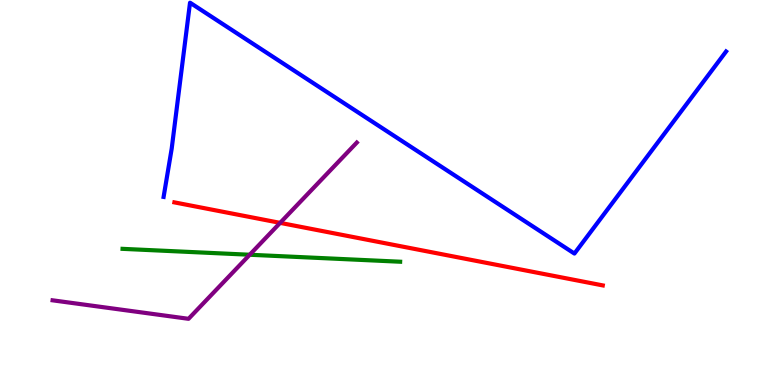[{'lines': ['blue', 'red'], 'intersections': []}, {'lines': ['green', 'red'], 'intersections': []}, {'lines': ['purple', 'red'], 'intersections': [{'x': 3.61, 'y': 4.21}]}, {'lines': ['blue', 'green'], 'intersections': []}, {'lines': ['blue', 'purple'], 'intersections': []}, {'lines': ['green', 'purple'], 'intersections': [{'x': 3.22, 'y': 3.38}]}]